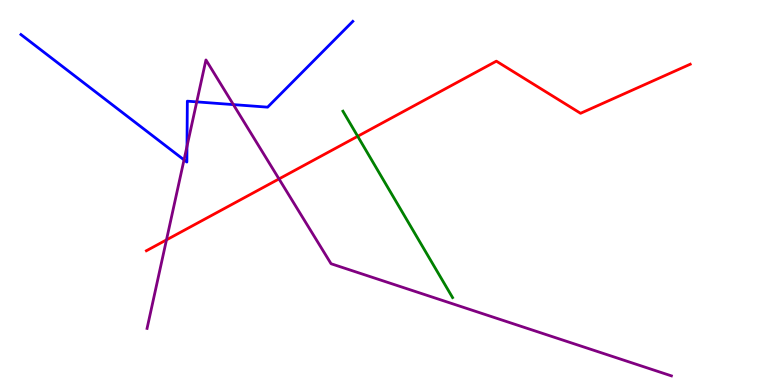[{'lines': ['blue', 'red'], 'intersections': []}, {'lines': ['green', 'red'], 'intersections': [{'x': 4.62, 'y': 6.46}]}, {'lines': ['purple', 'red'], 'intersections': [{'x': 2.15, 'y': 3.77}, {'x': 3.6, 'y': 5.35}]}, {'lines': ['blue', 'green'], 'intersections': []}, {'lines': ['blue', 'purple'], 'intersections': [{'x': 2.37, 'y': 5.85}, {'x': 2.41, 'y': 6.2}, {'x': 2.54, 'y': 7.35}, {'x': 3.01, 'y': 7.28}]}, {'lines': ['green', 'purple'], 'intersections': []}]